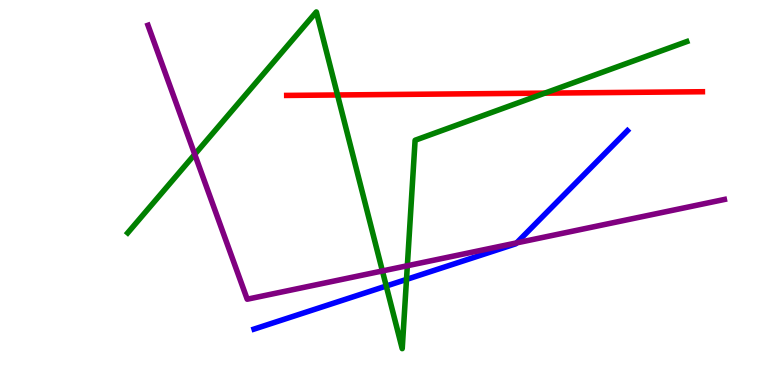[{'lines': ['blue', 'red'], 'intersections': []}, {'lines': ['green', 'red'], 'intersections': [{'x': 4.36, 'y': 7.53}, {'x': 7.03, 'y': 7.58}]}, {'lines': ['purple', 'red'], 'intersections': []}, {'lines': ['blue', 'green'], 'intersections': [{'x': 4.98, 'y': 2.57}, {'x': 5.25, 'y': 2.74}]}, {'lines': ['blue', 'purple'], 'intersections': [{'x': 6.67, 'y': 3.69}]}, {'lines': ['green', 'purple'], 'intersections': [{'x': 2.51, 'y': 5.99}, {'x': 4.93, 'y': 2.96}, {'x': 5.26, 'y': 3.1}]}]